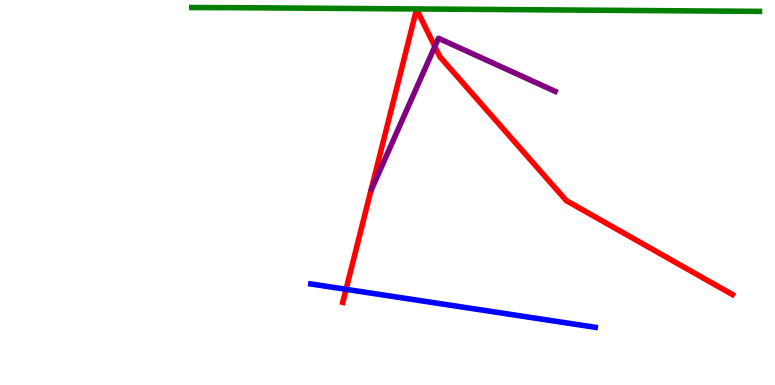[{'lines': ['blue', 'red'], 'intersections': [{'x': 4.47, 'y': 2.49}]}, {'lines': ['green', 'red'], 'intersections': []}, {'lines': ['purple', 'red'], 'intersections': [{'x': 5.61, 'y': 8.79}]}, {'lines': ['blue', 'green'], 'intersections': []}, {'lines': ['blue', 'purple'], 'intersections': []}, {'lines': ['green', 'purple'], 'intersections': []}]